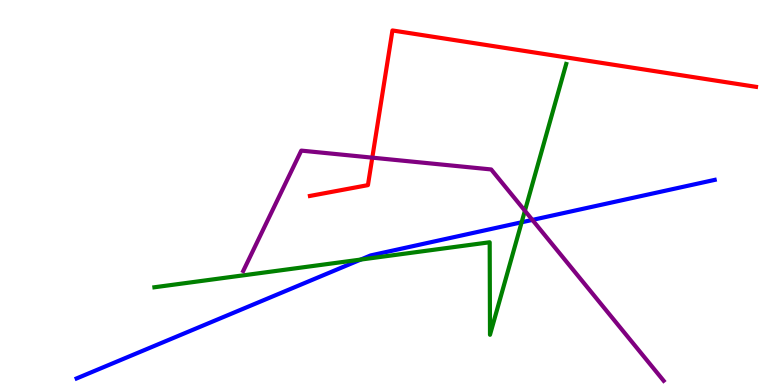[{'lines': ['blue', 'red'], 'intersections': []}, {'lines': ['green', 'red'], 'intersections': []}, {'lines': ['purple', 'red'], 'intersections': [{'x': 4.8, 'y': 5.9}]}, {'lines': ['blue', 'green'], 'intersections': [{'x': 4.65, 'y': 3.26}, {'x': 6.73, 'y': 4.23}]}, {'lines': ['blue', 'purple'], 'intersections': [{'x': 6.87, 'y': 4.29}]}, {'lines': ['green', 'purple'], 'intersections': [{'x': 6.77, 'y': 4.53}]}]